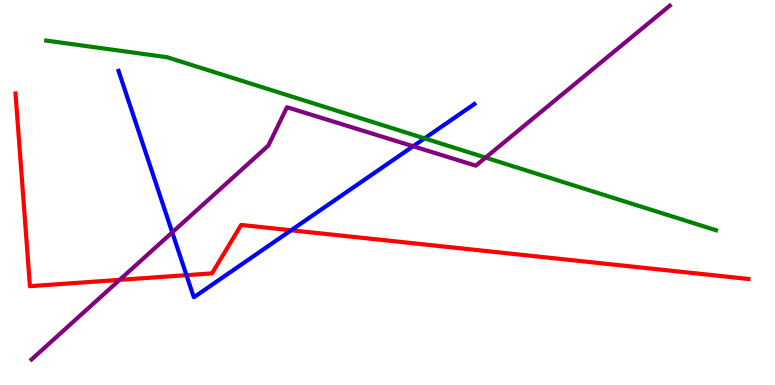[{'lines': ['blue', 'red'], 'intersections': [{'x': 2.41, 'y': 2.85}, {'x': 3.76, 'y': 4.02}]}, {'lines': ['green', 'red'], 'intersections': []}, {'lines': ['purple', 'red'], 'intersections': [{'x': 1.54, 'y': 2.73}]}, {'lines': ['blue', 'green'], 'intersections': [{'x': 5.48, 'y': 6.41}]}, {'lines': ['blue', 'purple'], 'intersections': [{'x': 2.22, 'y': 3.96}, {'x': 5.33, 'y': 6.2}]}, {'lines': ['green', 'purple'], 'intersections': [{'x': 6.27, 'y': 5.91}]}]